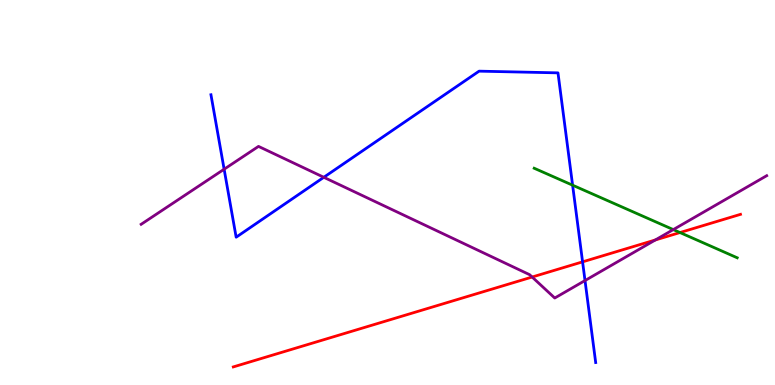[{'lines': ['blue', 'red'], 'intersections': [{'x': 7.52, 'y': 3.2}]}, {'lines': ['green', 'red'], 'intersections': [{'x': 8.77, 'y': 3.96}]}, {'lines': ['purple', 'red'], 'intersections': [{'x': 6.87, 'y': 2.8}, {'x': 8.46, 'y': 3.77}]}, {'lines': ['blue', 'green'], 'intersections': [{'x': 7.39, 'y': 5.19}]}, {'lines': ['blue', 'purple'], 'intersections': [{'x': 2.89, 'y': 5.6}, {'x': 4.18, 'y': 5.39}, {'x': 7.55, 'y': 2.71}]}, {'lines': ['green', 'purple'], 'intersections': [{'x': 8.69, 'y': 4.04}]}]